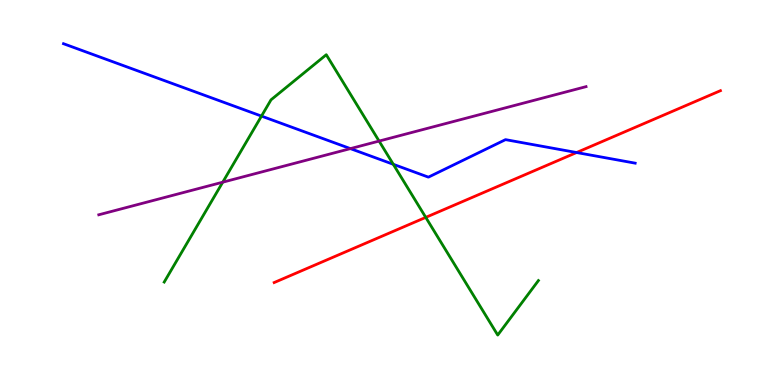[{'lines': ['blue', 'red'], 'intersections': [{'x': 7.44, 'y': 6.04}]}, {'lines': ['green', 'red'], 'intersections': [{'x': 5.49, 'y': 4.35}]}, {'lines': ['purple', 'red'], 'intersections': []}, {'lines': ['blue', 'green'], 'intersections': [{'x': 3.37, 'y': 6.98}, {'x': 5.07, 'y': 5.73}]}, {'lines': ['blue', 'purple'], 'intersections': [{'x': 4.52, 'y': 6.14}]}, {'lines': ['green', 'purple'], 'intersections': [{'x': 2.87, 'y': 5.27}, {'x': 4.89, 'y': 6.34}]}]